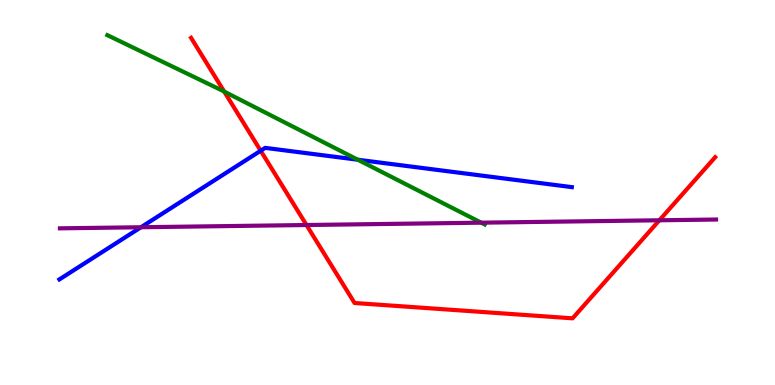[{'lines': ['blue', 'red'], 'intersections': [{'x': 3.36, 'y': 6.08}]}, {'lines': ['green', 'red'], 'intersections': [{'x': 2.89, 'y': 7.62}]}, {'lines': ['purple', 'red'], 'intersections': [{'x': 3.95, 'y': 4.16}, {'x': 8.51, 'y': 4.28}]}, {'lines': ['blue', 'green'], 'intersections': [{'x': 4.62, 'y': 5.85}]}, {'lines': ['blue', 'purple'], 'intersections': [{'x': 1.82, 'y': 4.1}]}, {'lines': ['green', 'purple'], 'intersections': [{'x': 6.21, 'y': 4.22}]}]